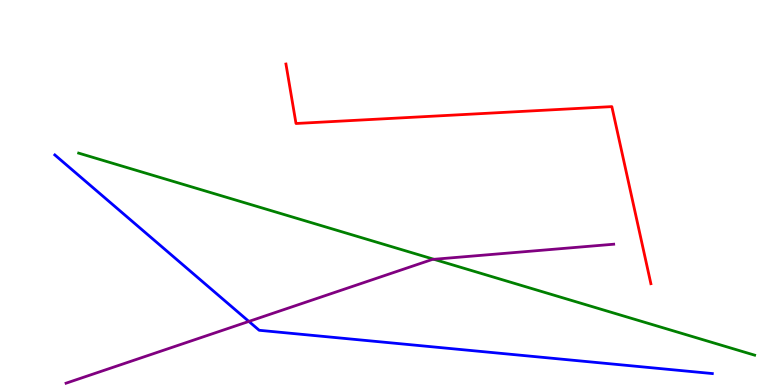[{'lines': ['blue', 'red'], 'intersections': []}, {'lines': ['green', 'red'], 'intersections': []}, {'lines': ['purple', 'red'], 'intersections': []}, {'lines': ['blue', 'green'], 'intersections': []}, {'lines': ['blue', 'purple'], 'intersections': [{'x': 3.21, 'y': 1.65}]}, {'lines': ['green', 'purple'], 'intersections': [{'x': 5.6, 'y': 3.26}]}]